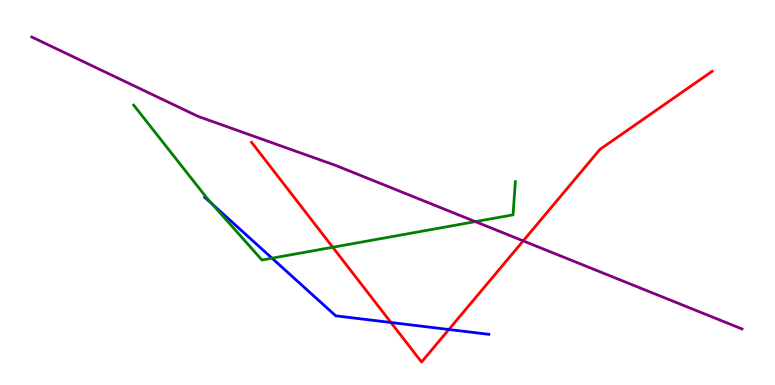[{'lines': ['blue', 'red'], 'intersections': [{'x': 5.04, 'y': 1.62}, {'x': 5.79, 'y': 1.44}]}, {'lines': ['green', 'red'], 'intersections': [{'x': 4.29, 'y': 3.58}]}, {'lines': ['purple', 'red'], 'intersections': [{'x': 6.75, 'y': 3.74}]}, {'lines': ['blue', 'green'], 'intersections': [{'x': 2.74, 'y': 4.7}, {'x': 3.51, 'y': 3.29}]}, {'lines': ['blue', 'purple'], 'intersections': []}, {'lines': ['green', 'purple'], 'intersections': [{'x': 6.13, 'y': 4.24}]}]